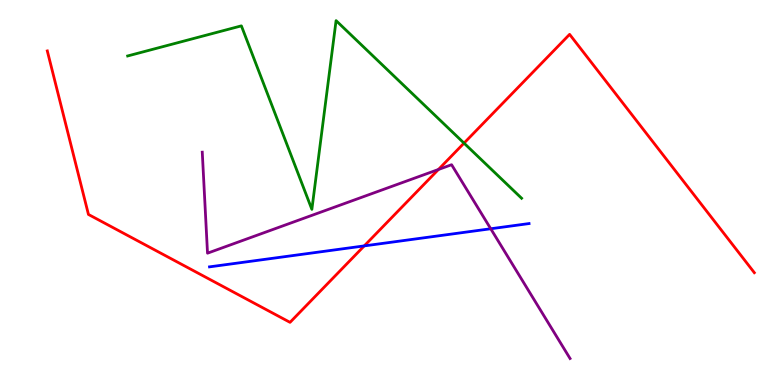[{'lines': ['blue', 'red'], 'intersections': [{'x': 4.7, 'y': 3.61}]}, {'lines': ['green', 'red'], 'intersections': [{'x': 5.99, 'y': 6.28}]}, {'lines': ['purple', 'red'], 'intersections': [{'x': 5.66, 'y': 5.6}]}, {'lines': ['blue', 'green'], 'intersections': []}, {'lines': ['blue', 'purple'], 'intersections': [{'x': 6.33, 'y': 4.06}]}, {'lines': ['green', 'purple'], 'intersections': []}]